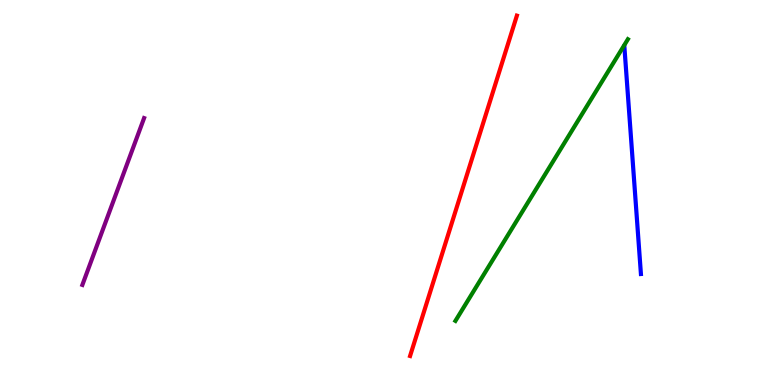[{'lines': ['blue', 'red'], 'intersections': []}, {'lines': ['green', 'red'], 'intersections': []}, {'lines': ['purple', 'red'], 'intersections': []}, {'lines': ['blue', 'green'], 'intersections': []}, {'lines': ['blue', 'purple'], 'intersections': []}, {'lines': ['green', 'purple'], 'intersections': []}]